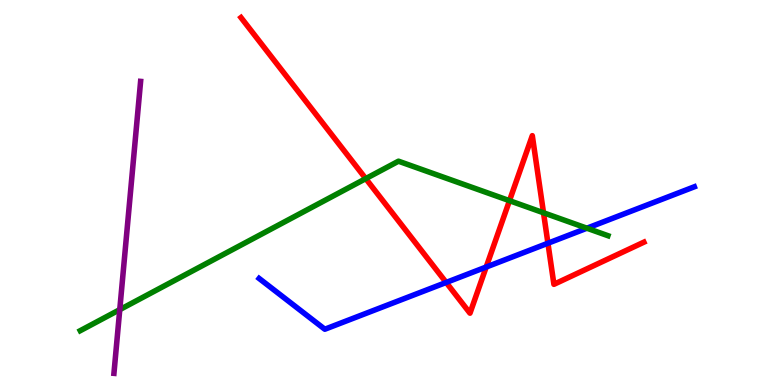[{'lines': ['blue', 'red'], 'intersections': [{'x': 5.76, 'y': 2.66}, {'x': 6.27, 'y': 3.06}, {'x': 7.07, 'y': 3.68}]}, {'lines': ['green', 'red'], 'intersections': [{'x': 4.72, 'y': 5.36}, {'x': 6.57, 'y': 4.79}, {'x': 7.01, 'y': 4.47}]}, {'lines': ['purple', 'red'], 'intersections': []}, {'lines': ['blue', 'green'], 'intersections': [{'x': 7.57, 'y': 4.07}]}, {'lines': ['blue', 'purple'], 'intersections': []}, {'lines': ['green', 'purple'], 'intersections': [{'x': 1.55, 'y': 1.96}]}]